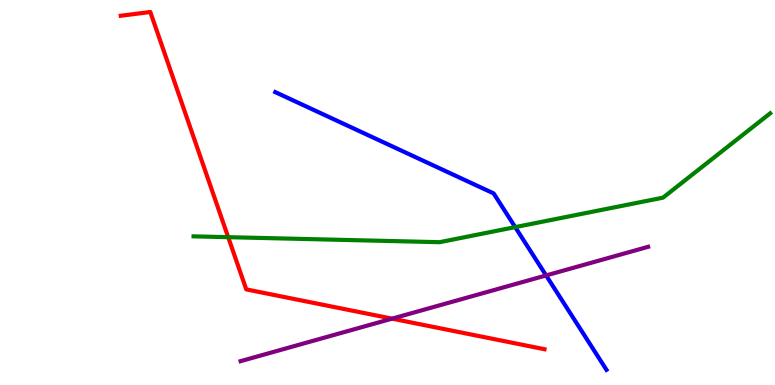[{'lines': ['blue', 'red'], 'intersections': []}, {'lines': ['green', 'red'], 'intersections': [{'x': 2.94, 'y': 3.84}]}, {'lines': ['purple', 'red'], 'intersections': [{'x': 5.06, 'y': 1.72}]}, {'lines': ['blue', 'green'], 'intersections': [{'x': 6.65, 'y': 4.1}]}, {'lines': ['blue', 'purple'], 'intersections': [{'x': 7.05, 'y': 2.85}]}, {'lines': ['green', 'purple'], 'intersections': []}]